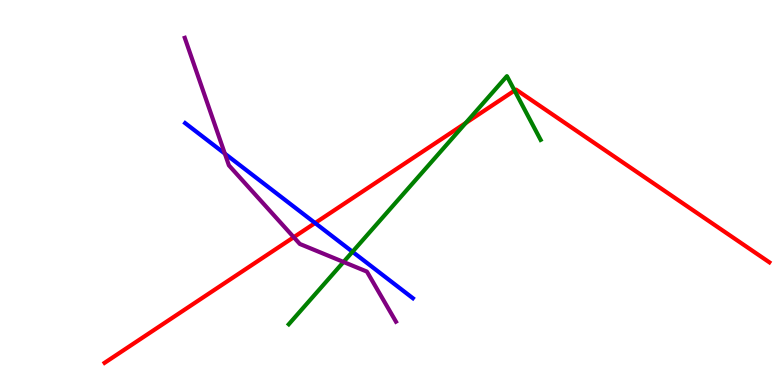[{'lines': ['blue', 'red'], 'intersections': [{'x': 4.07, 'y': 4.21}]}, {'lines': ['green', 'red'], 'intersections': [{'x': 6.01, 'y': 6.81}, {'x': 6.64, 'y': 7.65}]}, {'lines': ['purple', 'red'], 'intersections': [{'x': 3.79, 'y': 3.84}]}, {'lines': ['blue', 'green'], 'intersections': [{'x': 4.55, 'y': 3.46}]}, {'lines': ['blue', 'purple'], 'intersections': [{'x': 2.9, 'y': 6.01}]}, {'lines': ['green', 'purple'], 'intersections': [{'x': 4.43, 'y': 3.2}]}]